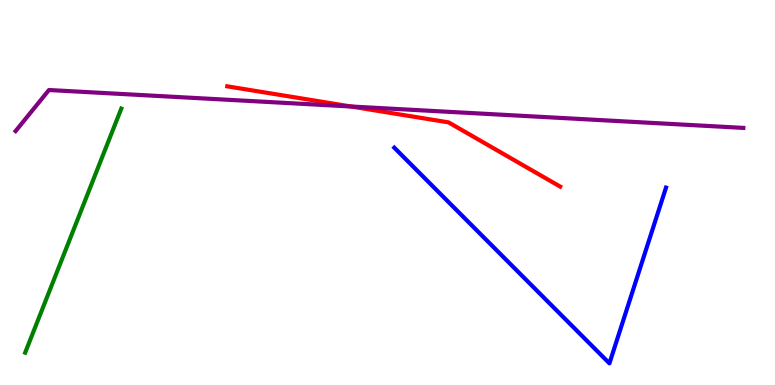[{'lines': ['blue', 'red'], 'intersections': []}, {'lines': ['green', 'red'], 'intersections': []}, {'lines': ['purple', 'red'], 'intersections': [{'x': 4.53, 'y': 7.23}]}, {'lines': ['blue', 'green'], 'intersections': []}, {'lines': ['blue', 'purple'], 'intersections': []}, {'lines': ['green', 'purple'], 'intersections': []}]